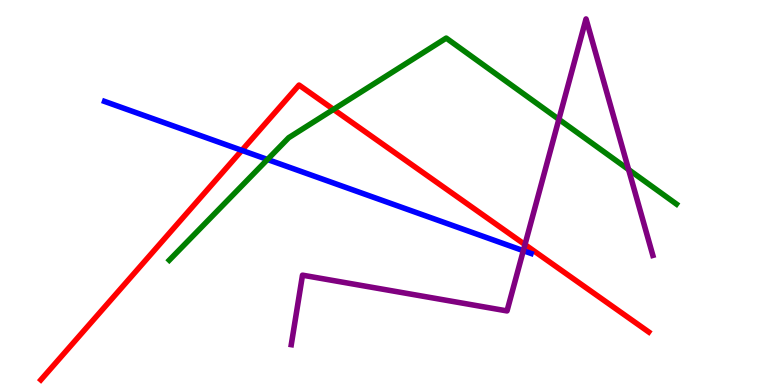[{'lines': ['blue', 'red'], 'intersections': [{'x': 3.12, 'y': 6.09}]}, {'lines': ['green', 'red'], 'intersections': [{'x': 4.3, 'y': 7.16}]}, {'lines': ['purple', 'red'], 'intersections': [{'x': 6.77, 'y': 3.65}]}, {'lines': ['blue', 'green'], 'intersections': [{'x': 3.45, 'y': 5.86}]}, {'lines': ['blue', 'purple'], 'intersections': [{'x': 6.75, 'y': 3.49}]}, {'lines': ['green', 'purple'], 'intersections': [{'x': 7.21, 'y': 6.9}, {'x': 8.11, 'y': 5.6}]}]